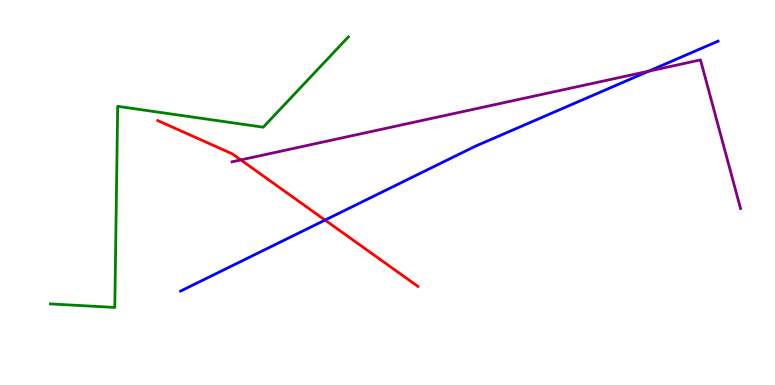[{'lines': ['blue', 'red'], 'intersections': [{'x': 4.19, 'y': 4.28}]}, {'lines': ['green', 'red'], 'intersections': []}, {'lines': ['purple', 'red'], 'intersections': [{'x': 3.11, 'y': 5.85}]}, {'lines': ['blue', 'green'], 'intersections': []}, {'lines': ['blue', 'purple'], 'intersections': [{'x': 8.37, 'y': 8.15}]}, {'lines': ['green', 'purple'], 'intersections': []}]